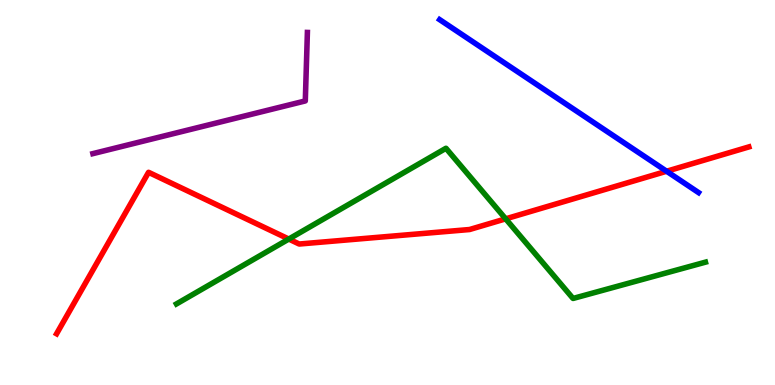[{'lines': ['blue', 'red'], 'intersections': [{'x': 8.6, 'y': 5.55}]}, {'lines': ['green', 'red'], 'intersections': [{'x': 3.73, 'y': 3.79}, {'x': 6.52, 'y': 4.32}]}, {'lines': ['purple', 'red'], 'intersections': []}, {'lines': ['blue', 'green'], 'intersections': []}, {'lines': ['blue', 'purple'], 'intersections': []}, {'lines': ['green', 'purple'], 'intersections': []}]